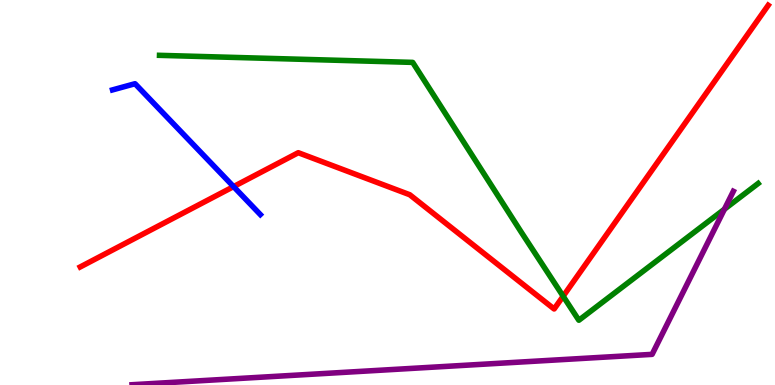[{'lines': ['blue', 'red'], 'intersections': [{'x': 3.01, 'y': 5.15}]}, {'lines': ['green', 'red'], 'intersections': [{'x': 7.27, 'y': 2.31}]}, {'lines': ['purple', 'red'], 'intersections': []}, {'lines': ['blue', 'green'], 'intersections': []}, {'lines': ['blue', 'purple'], 'intersections': []}, {'lines': ['green', 'purple'], 'intersections': [{'x': 9.35, 'y': 4.57}]}]